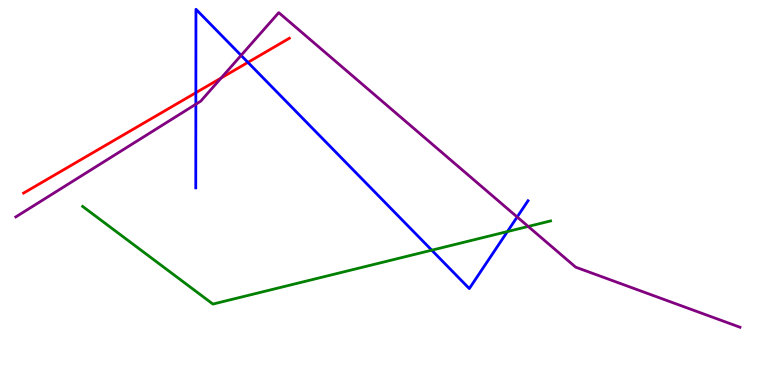[{'lines': ['blue', 'red'], 'intersections': [{'x': 2.53, 'y': 7.59}, {'x': 3.2, 'y': 8.38}]}, {'lines': ['green', 'red'], 'intersections': []}, {'lines': ['purple', 'red'], 'intersections': [{'x': 2.85, 'y': 7.97}]}, {'lines': ['blue', 'green'], 'intersections': [{'x': 5.57, 'y': 3.5}, {'x': 6.55, 'y': 3.99}]}, {'lines': ['blue', 'purple'], 'intersections': [{'x': 2.53, 'y': 7.29}, {'x': 3.11, 'y': 8.56}, {'x': 6.67, 'y': 4.36}]}, {'lines': ['green', 'purple'], 'intersections': [{'x': 6.82, 'y': 4.12}]}]